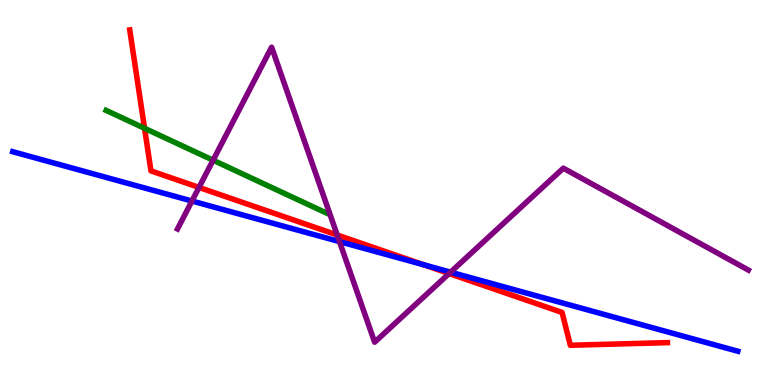[{'lines': ['blue', 'red'], 'intersections': [{'x': 5.47, 'y': 3.12}]}, {'lines': ['green', 'red'], 'intersections': [{'x': 1.87, 'y': 6.67}]}, {'lines': ['purple', 'red'], 'intersections': [{'x': 2.57, 'y': 5.13}, {'x': 4.35, 'y': 3.9}, {'x': 5.79, 'y': 2.9}]}, {'lines': ['blue', 'green'], 'intersections': []}, {'lines': ['blue', 'purple'], 'intersections': [{'x': 2.48, 'y': 4.78}, {'x': 4.38, 'y': 3.72}, {'x': 5.81, 'y': 2.93}]}, {'lines': ['green', 'purple'], 'intersections': [{'x': 2.75, 'y': 5.84}]}]